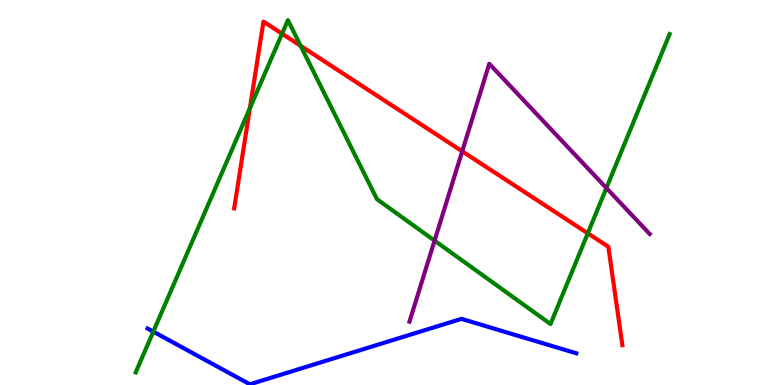[{'lines': ['blue', 'red'], 'intersections': []}, {'lines': ['green', 'red'], 'intersections': [{'x': 3.22, 'y': 7.19}, {'x': 3.64, 'y': 9.12}, {'x': 3.88, 'y': 8.81}, {'x': 7.58, 'y': 3.94}]}, {'lines': ['purple', 'red'], 'intersections': [{'x': 5.96, 'y': 6.07}]}, {'lines': ['blue', 'green'], 'intersections': [{'x': 1.98, 'y': 1.39}]}, {'lines': ['blue', 'purple'], 'intersections': []}, {'lines': ['green', 'purple'], 'intersections': [{'x': 5.61, 'y': 3.75}, {'x': 7.82, 'y': 5.12}]}]